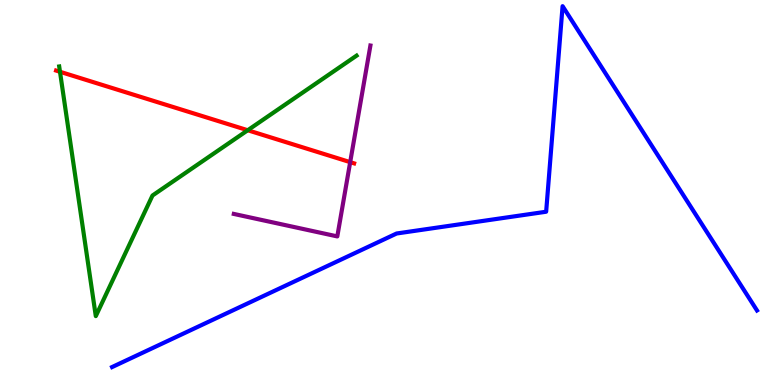[{'lines': ['blue', 'red'], 'intersections': []}, {'lines': ['green', 'red'], 'intersections': [{'x': 0.774, 'y': 8.14}, {'x': 3.2, 'y': 6.62}]}, {'lines': ['purple', 'red'], 'intersections': [{'x': 4.52, 'y': 5.79}]}, {'lines': ['blue', 'green'], 'intersections': []}, {'lines': ['blue', 'purple'], 'intersections': []}, {'lines': ['green', 'purple'], 'intersections': []}]